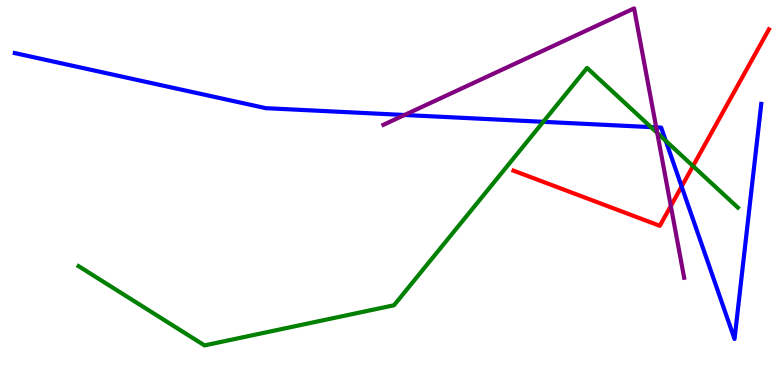[{'lines': ['blue', 'red'], 'intersections': [{'x': 8.8, 'y': 5.16}]}, {'lines': ['green', 'red'], 'intersections': [{'x': 8.94, 'y': 5.69}]}, {'lines': ['purple', 'red'], 'intersections': [{'x': 8.66, 'y': 4.65}]}, {'lines': ['blue', 'green'], 'intersections': [{'x': 7.01, 'y': 6.84}, {'x': 8.4, 'y': 6.7}, {'x': 8.59, 'y': 6.34}]}, {'lines': ['blue', 'purple'], 'intersections': [{'x': 5.22, 'y': 7.01}, {'x': 8.47, 'y': 6.69}]}, {'lines': ['green', 'purple'], 'intersections': [{'x': 8.48, 'y': 6.55}]}]